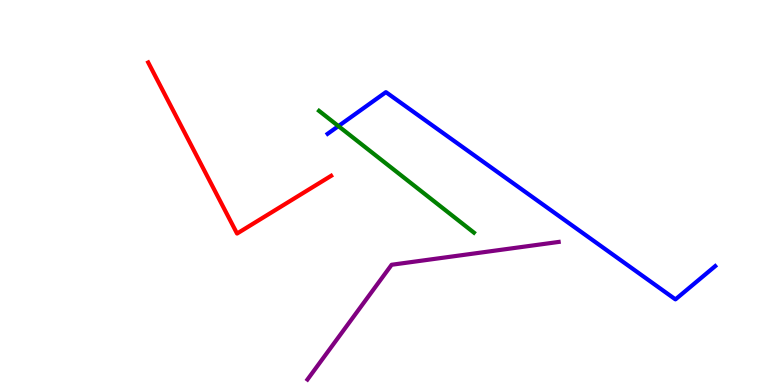[{'lines': ['blue', 'red'], 'intersections': []}, {'lines': ['green', 'red'], 'intersections': []}, {'lines': ['purple', 'red'], 'intersections': []}, {'lines': ['blue', 'green'], 'intersections': [{'x': 4.37, 'y': 6.72}]}, {'lines': ['blue', 'purple'], 'intersections': []}, {'lines': ['green', 'purple'], 'intersections': []}]